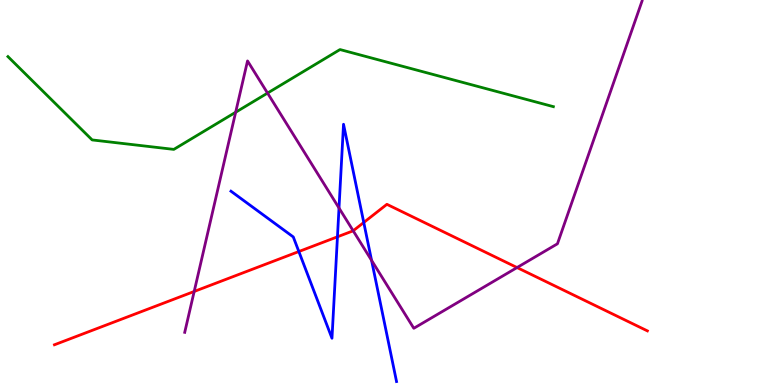[{'lines': ['blue', 'red'], 'intersections': [{'x': 3.86, 'y': 3.47}, {'x': 4.35, 'y': 3.85}, {'x': 4.69, 'y': 4.22}]}, {'lines': ['green', 'red'], 'intersections': []}, {'lines': ['purple', 'red'], 'intersections': [{'x': 2.51, 'y': 2.43}, {'x': 4.56, 'y': 4.01}, {'x': 6.67, 'y': 3.05}]}, {'lines': ['blue', 'green'], 'intersections': []}, {'lines': ['blue', 'purple'], 'intersections': [{'x': 4.37, 'y': 4.6}, {'x': 4.79, 'y': 3.24}]}, {'lines': ['green', 'purple'], 'intersections': [{'x': 3.04, 'y': 7.08}, {'x': 3.45, 'y': 7.58}]}]